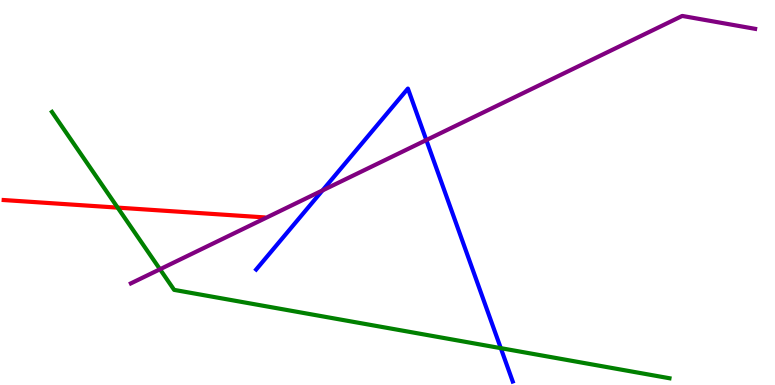[{'lines': ['blue', 'red'], 'intersections': []}, {'lines': ['green', 'red'], 'intersections': [{'x': 1.52, 'y': 4.61}]}, {'lines': ['purple', 'red'], 'intersections': []}, {'lines': ['blue', 'green'], 'intersections': [{'x': 6.46, 'y': 0.957}]}, {'lines': ['blue', 'purple'], 'intersections': [{'x': 4.16, 'y': 5.05}, {'x': 5.5, 'y': 6.36}]}, {'lines': ['green', 'purple'], 'intersections': [{'x': 2.06, 'y': 3.01}]}]